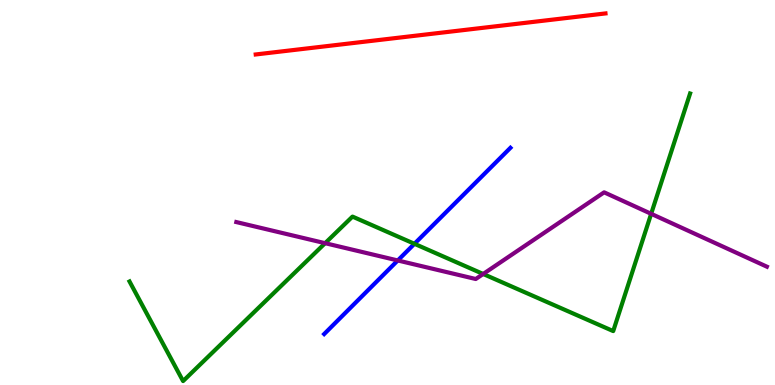[{'lines': ['blue', 'red'], 'intersections': []}, {'lines': ['green', 'red'], 'intersections': []}, {'lines': ['purple', 'red'], 'intersections': []}, {'lines': ['blue', 'green'], 'intersections': [{'x': 5.35, 'y': 3.67}]}, {'lines': ['blue', 'purple'], 'intersections': [{'x': 5.13, 'y': 3.23}]}, {'lines': ['green', 'purple'], 'intersections': [{'x': 4.2, 'y': 3.68}, {'x': 6.23, 'y': 2.88}, {'x': 8.4, 'y': 4.45}]}]